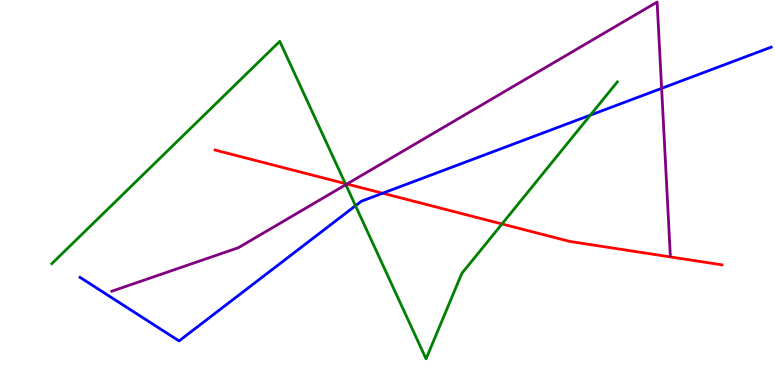[{'lines': ['blue', 'red'], 'intersections': [{'x': 4.94, 'y': 4.98}]}, {'lines': ['green', 'red'], 'intersections': [{'x': 4.46, 'y': 5.23}, {'x': 6.48, 'y': 4.18}]}, {'lines': ['purple', 'red'], 'intersections': [{'x': 4.48, 'y': 5.22}]}, {'lines': ['blue', 'green'], 'intersections': [{'x': 4.59, 'y': 4.66}, {'x': 7.62, 'y': 7.01}]}, {'lines': ['blue', 'purple'], 'intersections': [{'x': 8.54, 'y': 7.71}]}, {'lines': ['green', 'purple'], 'intersections': [{'x': 4.46, 'y': 5.2}]}]